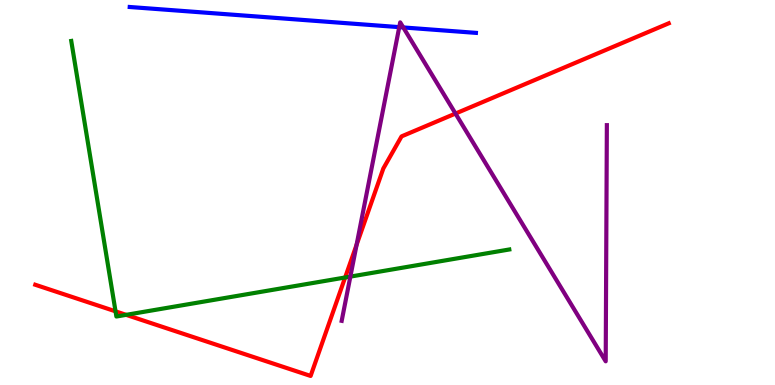[{'lines': ['blue', 'red'], 'intersections': []}, {'lines': ['green', 'red'], 'intersections': [{'x': 1.49, 'y': 1.91}, {'x': 1.63, 'y': 1.82}, {'x': 4.45, 'y': 2.79}]}, {'lines': ['purple', 'red'], 'intersections': [{'x': 4.6, 'y': 3.64}, {'x': 5.88, 'y': 7.05}]}, {'lines': ['blue', 'green'], 'intersections': []}, {'lines': ['blue', 'purple'], 'intersections': [{'x': 5.15, 'y': 9.3}, {'x': 5.2, 'y': 9.29}]}, {'lines': ['green', 'purple'], 'intersections': [{'x': 4.52, 'y': 2.82}]}]